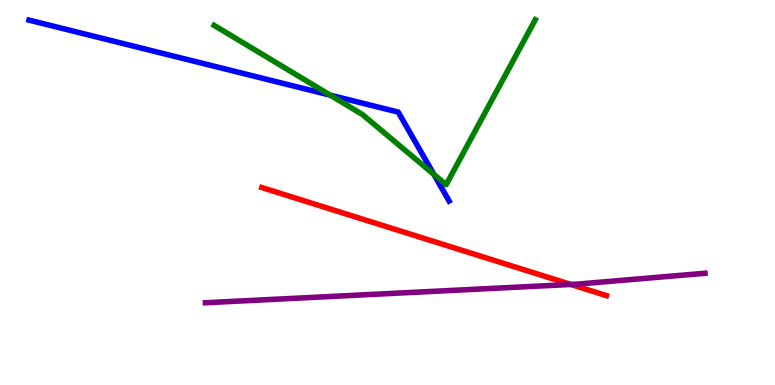[{'lines': ['blue', 'red'], 'intersections': []}, {'lines': ['green', 'red'], 'intersections': []}, {'lines': ['purple', 'red'], 'intersections': [{'x': 7.37, 'y': 2.61}]}, {'lines': ['blue', 'green'], 'intersections': [{'x': 4.26, 'y': 7.53}, {'x': 5.6, 'y': 5.47}]}, {'lines': ['blue', 'purple'], 'intersections': []}, {'lines': ['green', 'purple'], 'intersections': []}]